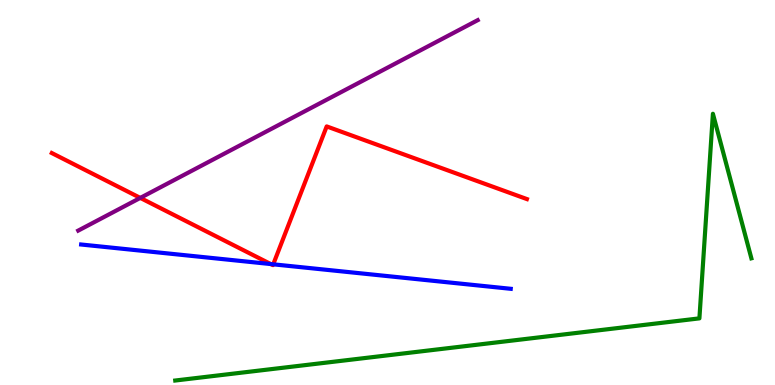[{'lines': ['blue', 'red'], 'intersections': [{'x': 3.49, 'y': 3.14}, {'x': 3.53, 'y': 3.13}]}, {'lines': ['green', 'red'], 'intersections': []}, {'lines': ['purple', 'red'], 'intersections': [{'x': 1.81, 'y': 4.86}]}, {'lines': ['blue', 'green'], 'intersections': []}, {'lines': ['blue', 'purple'], 'intersections': []}, {'lines': ['green', 'purple'], 'intersections': []}]